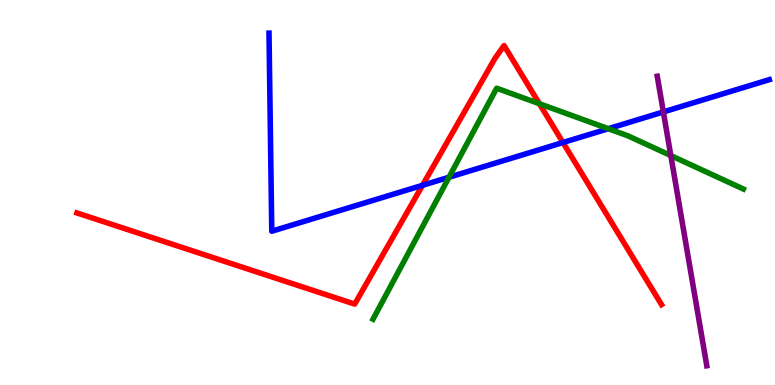[{'lines': ['blue', 'red'], 'intersections': [{'x': 5.45, 'y': 5.19}, {'x': 7.26, 'y': 6.3}]}, {'lines': ['green', 'red'], 'intersections': [{'x': 6.96, 'y': 7.31}]}, {'lines': ['purple', 'red'], 'intersections': []}, {'lines': ['blue', 'green'], 'intersections': [{'x': 5.79, 'y': 5.4}, {'x': 7.85, 'y': 6.66}]}, {'lines': ['blue', 'purple'], 'intersections': [{'x': 8.56, 'y': 7.09}]}, {'lines': ['green', 'purple'], 'intersections': [{'x': 8.66, 'y': 5.96}]}]